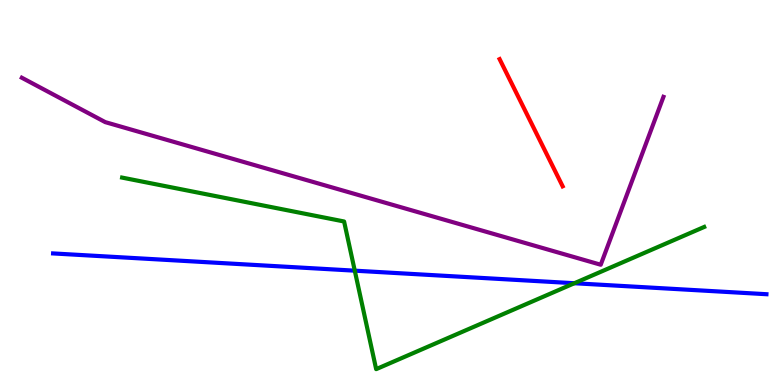[{'lines': ['blue', 'red'], 'intersections': []}, {'lines': ['green', 'red'], 'intersections': []}, {'lines': ['purple', 'red'], 'intersections': []}, {'lines': ['blue', 'green'], 'intersections': [{'x': 4.58, 'y': 2.97}, {'x': 7.41, 'y': 2.64}]}, {'lines': ['blue', 'purple'], 'intersections': []}, {'lines': ['green', 'purple'], 'intersections': []}]